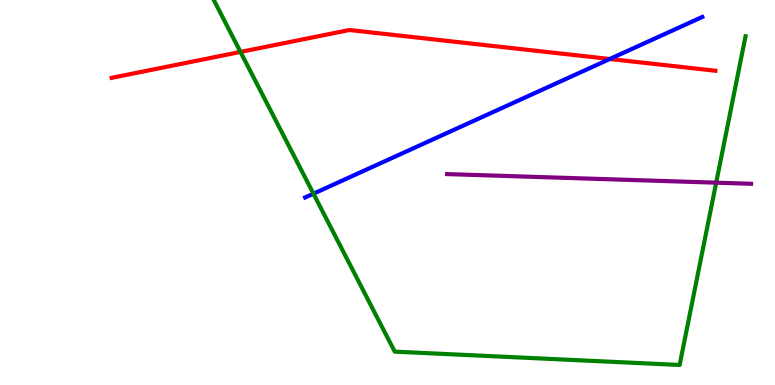[{'lines': ['blue', 'red'], 'intersections': [{'x': 7.87, 'y': 8.47}]}, {'lines': ['green', 'red'], 'intersections': [{'x': 3.1, 'y': 8.65}]}, {'lines': ['purple', 'red'], 'intersections': []}, {'lines': ['blue', 'green'], 'intersections': [{'x': 4.04, 'y': 4.97}]}, {'lines': ['blue', 'purple'], 'intersections': []}, {'lines': ['green', 'purple'], 'intersections': [{'x': 9.24, 'y': 5.25}]}]